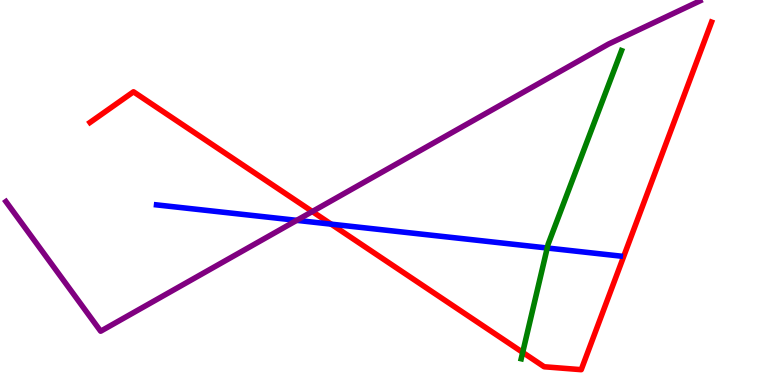[{'lines': ['blue', 'red'], 'intersections': [{'x': 4.27, 'y': 4.18}]}, {'lines': ['green', 'red'], 'intersections': [{'x': 6.74, 'y': 0.847}]}, {'lines': ['purple', 'red'], 'intersections': [{'x': 4.03, 'y': 4.51}]}, {'lines': ['blue', 'green'], 'intersections': [{'x': 7.06, 'y': 3.56}]}, {'lines': ['blue', 'purple'], 'intersections': [{'x': 3.83, 'y': 4.28}]}, {'lines': ['green', 'purple'], 'intersections': []}]